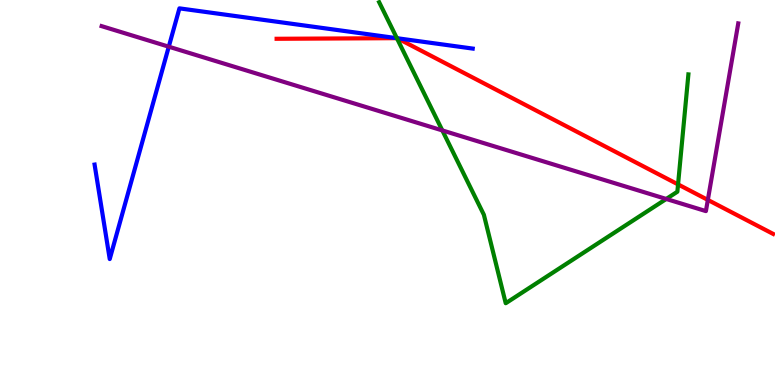[{'lines': ['blue', 'red'], 'intersections': [{'x': 5.12, 'y': 9.01}, {'x': 5.13, 'y': 9.01}]}, {'lines': ['green', 'red'], 'intersections': [{'x': 5.12, 'y': 9.01}, {'x': 8.75, 'y': 5.21}]}, {'lines': ['purple', 'red'], 'intersections': [{'x': 9.13, 'y': 4.81}]}, {'lines': ['blue', 'green'], 'intersections': [{'x': 5.12, 'y': 9.01}]}, {'lines': ['blue', 'purple'], 'intersections': [{'x': 2.18, 'y': 8.79}]}, {'lines': ['green', 'purple'], 'intersections': [{'x': 5.71, 'y': 6.61}, {'x': 8.6, 'y': 4.83}]}]